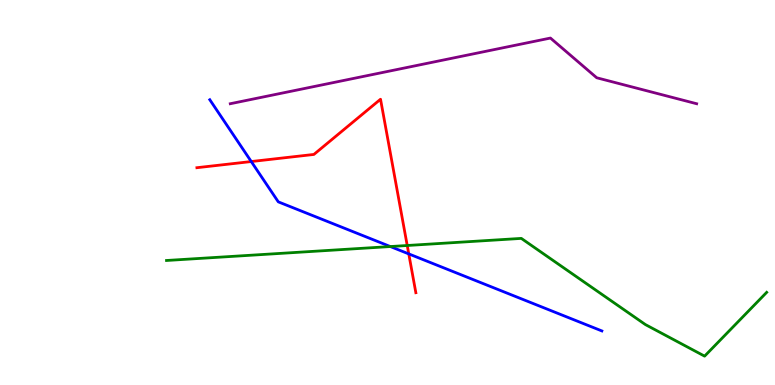[{'lines': ['blue', 'red'], 'intersections': [{'x': 3.24, 'y': 5.8}, {'x': 5.27, 'y': 3.41}]}, {'lines': ['green', 'red'], 'intersections': [{'x': 5.25, 'y': 3.62}]}, {'lines': ['purple', 'red'], 'intersections': []}, {'lines': ['blue', 'green'], 'intersections': [{'x': 5.04, 'y': 3.6}]}, {'lines': ['blue', 'purple'], 'intersections': []}, {'lines': ['green', 'purple'], 'intersections': []}]